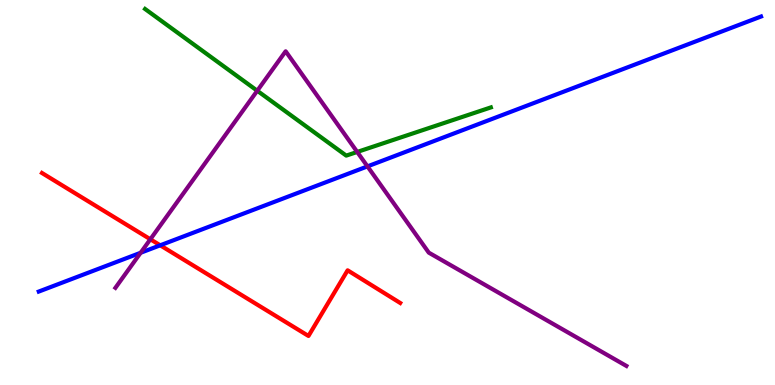[{'lines': ['blue', 'red'], 'intersections': [{'x': 2.07, 'y': 3.63}]}, {'lines': ['green', 'red'], 'intersections': []}, {'lines': ['purple', 'red'], 'intersections': [{'x': 1.94, 'y': 3.79}]}, {'lines': ['blue', 'green'], 'intersections': []}, {'lines': ['blue', 'purple'], 'intersections': [{'x': 1.81, 'y': 3.43}, {'x': 4.74, 'y': 5.68}]}, {'lines': ['green', 'purple'], 'intersections': [{'x': 3.32, 'y': 7.64}, {'x': 4.61, 'y': 6.05}]}]